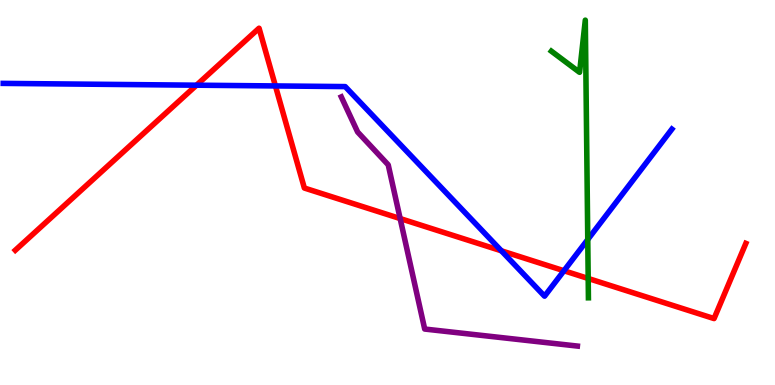[{'lines': ['blue', 'red'], 'intersections': [{'x': 2.54, 'y': 7.79}, {'x': 3.55, 'y': 7.77}, {'x': 6.47, 'y': 3.49}, {'x': 7.28, 'y': 2.97}]}, {'lines': ['green', 'red'], 'intersections': [{'x': 7.59, 'y': 2.77}]}, {'lines': ['purple', 'red'], 'intersections': [{'x': 5.16, 'y': 4.32}]}, {'lines': ['blue', 'green'], 'intersections': [{'x': 7.58, 'y': 3.78}]}, {'lines': ['blue', 'purple'], 'intersections': []}, {'lines': ['green', 'purple'], 'intersections': []}]